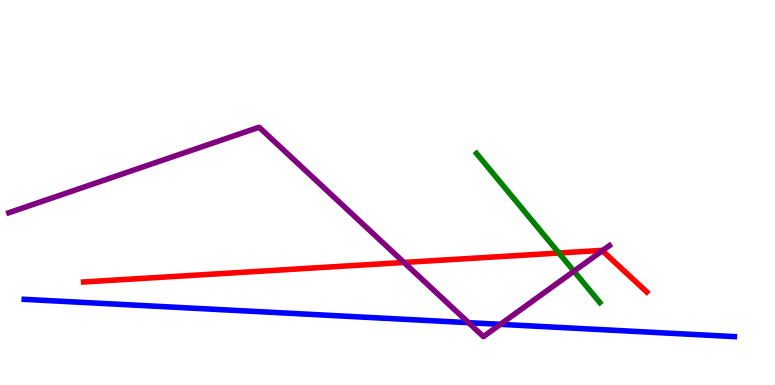[{'lines': ['blue', 'red'], 'intersections': []}, {'lines': ['green', 'red'], 'intersections': [{'x': 7.21, 'y': 3.43}]}, {'lines': ['purple', 'red'], 'intersections': [{'x': 5.21, 'y': 3.18}, {'x': 7.77, 'y': 3.49}]}, {'lines': ['blue', 'green'], 'intersections': []}, {'lines': ['blue', 'purple'], 'intersections': [{'x': 6.05, 'y': 1.62}, {'x': 6.46, 'y': 1.58}]}, {'lines': ['green', 'purple'], 'intersections': [{'x': 7.41, 'y': 2.96}]}]